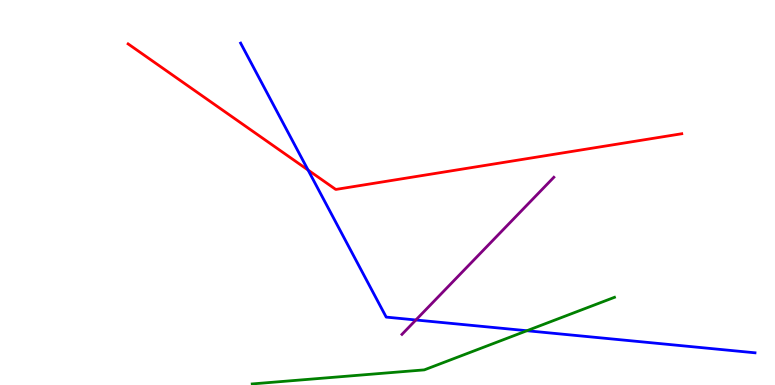[{'lines': ['blue', 'red'], 'intersections': [{'x': 3.97, 'y': 5.58}]}, {'lines': ['green', 'red'], 'intersections': []}, {'lines': ['purple', 'red'], 'intersections': []}, {'lines': ['blue', 'green'], 'intersections': [{'x': 6.8, 'y': 1.41}]}, {'lines': ['blue', 'purple'], 'intersections': [{'x': 5.37, 'y': 1.69}]}, {'lines': ['green', 'purple'], 'intersections': []}]